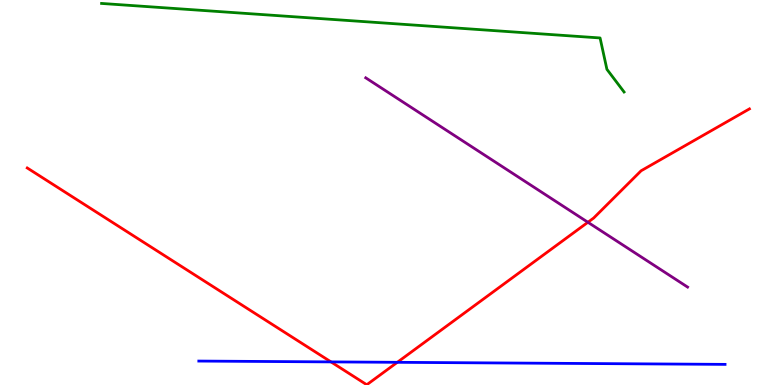[{'lines': ['blue', 'red'], 'intersections': [{'x': 4.27, 'y': 0.6}, {'x': 5.13, 'y': 0.589}]}, {'lines': ['green', 'red'], 'intersections': []}, {'lines': ['purple', 'red'], 'intersections': [{'x': 7.59, 'y': 4.23}]}, {'lines': ['blue', 'green'], 'intersections': []}, {'lines': ['blue', 'purple'], 'intersections': []}, {'lines': ['green', 'purple'], 'intersections': []}]